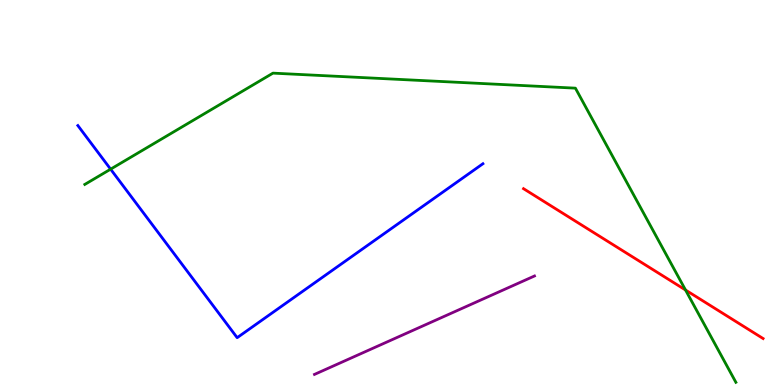[{'lines': ['blue', 'red'], 'intersections': []}, {'lines': ['green', 'red'], 'intersections': [{'x': 8.85, 'y': 2.47}]}, {'lines': ['purple', 'red'], 'intersections': []}, {'lines': ['blue', 'green'], 'intersections': [{'x': 1.43, 'y': 5.61}]}, {'lines': ['blue', 'purple'], 'intersections': []}, {'lines': ['green', 'purple'], 'intersections': []}]